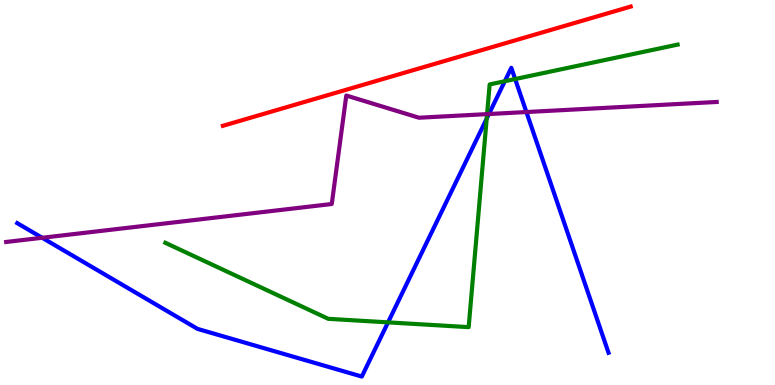[{'lines': ['blue', 'red'], 'intersections': []}, {'lines': ['green', 'red'], 'intersections': []}, {'lines': ['purple', 'red'], 'intersections': []}, {'lines': ['blue', 'green'], 'intersections': [{'x': 5.01, 'y': 1.63}, {'x': 6.28, 'y': 6.92}, {'x': 6.51, 'y': 7.89}, {'x': 6.65, 'y': 7.95}]}, {'lines': ['blue', 'purple'], 'intersections': [{'x': 0.544, 'y': 3.82}, {'x': 6.31, 'y': 7.04}, {'x': 6.79, 'y': 7.09}]}, {'lines': ['green', 'purple'], 'intersections': [{'x': 6.28, 'y': 7.04}]}]